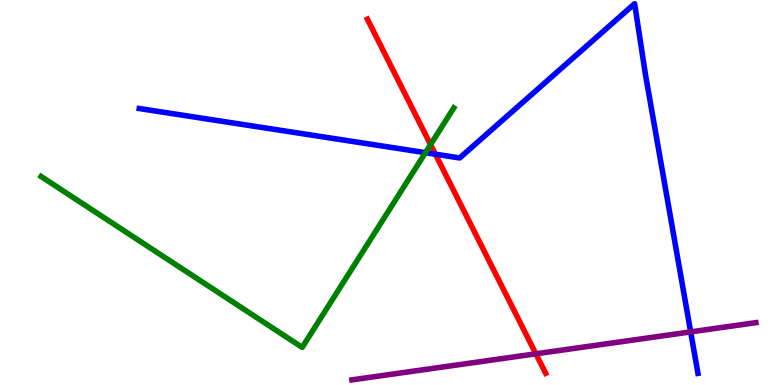[{'lines': ['blue', 'red'], 'intersections': [{'x': 5.62, 'y': 5.99}]}, {'lines': ['green', 'red'], 'intersections': [{'x': 5.56, 'y': 6.24}]}, {'lines': ['purple', 'red'], 'intersections': [{'x': 6.91, 'y': 0.81}]}, {'lines': ['blue', 'green'], 'intersections': [{'x': 5.49, 'y': 6.03}]}, {'lines': ['blue', 'purple'], 'intersections': [{'x': 8.91, 'y': 1.38}]}, {'lines': ['green', 'purple'], 'intersections': []}]